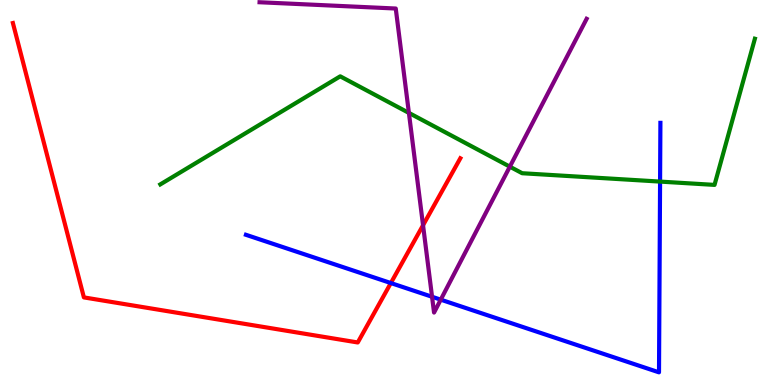[{'lines': ['blue', 'red'], 'intersections': [{'x': 5.04, 'y': 2.65}]}, {'lines': ['green', 'red'], 'intersections': []}, {'lines': ['purple', 'red'], 'intersections': [{'x': 5.46, 'y': 4.15}]}, {'lines': ['blue', 'green'], 'intersections': [{'x': 8.52, 'y': 5.28}]}, {'lines': ['blue', 'purple'], 'intersections': [{'x': 5.57, 'y': 2.29}, {'x': 5.69, 'y': 2.22}]}, {'lines': ['green', 'purple'], 'intersections': [{'x': 5.28, 'y': 7.07}, {'x': 6.58, 'y': 5.67}]}]